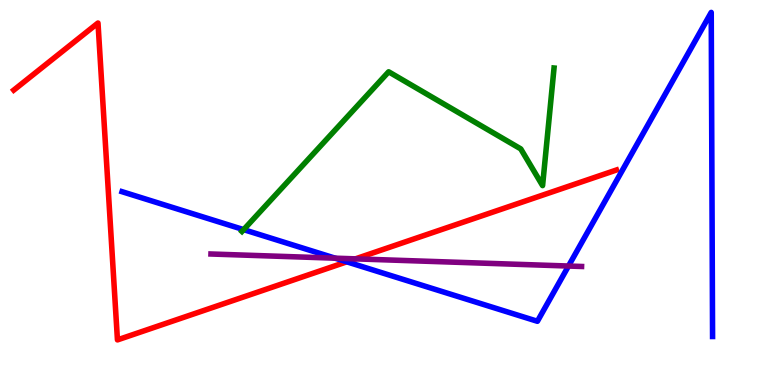[{'lines': ['blue', 'red'], 'intersections': [{'x': 4.47, 'y': 3.2}]}, {'lines': ['green', 'red'], 'intersections': []}, {'lines': ['purple', 'red'], 'intersections': [{'x': 4.59, 'y': 3.28}]}, {'lines': ['blue', 'green'], 'intersections': [{'x': 3.14, 'y': 4.04}]}, {'lines': ['blue', 'purple'], 'intersections': [{'x': 4.32, 'y': 3.29}, {'x': 7.34, 'y': 3.09}]}, {'lines': ['green', 'purple'], 'intersections': []}]